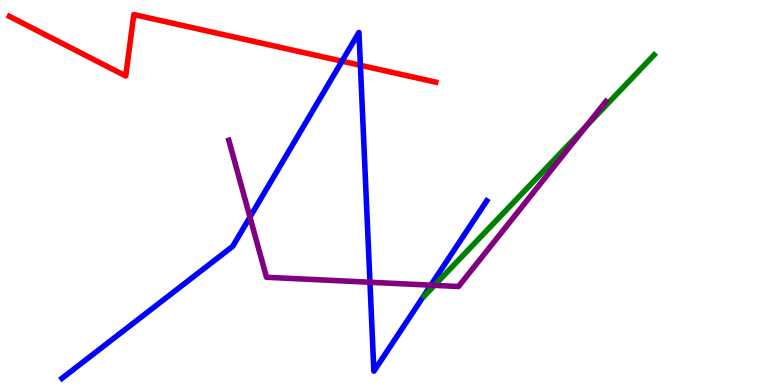[{'lines': ['blue', 'red'], 'intersections': [{'x': 4.41, 'y': 8.41}, {'x': 4.65, 'y': 8.3}]}, {'lines': ['green', 'red'], 'intersections': []}, {'lines': ['purple', 'red'], 'intersections': []}, {'lines': ['blue', 'green'], 'intersections': []}, {'lines': ['blue', 'purple'], 'intersections': [{'x': 3.23, 'y': 4.36}, {'x': 4.77, 'y': 2.67}, {'x': 5.56, 'y': 2.59}]}, {'lines': ['green', 'purple'], 'intersections': [{'x': 5.61, 'y': 2.59}, {'x': 7.56, 'y': 6.72}]}]